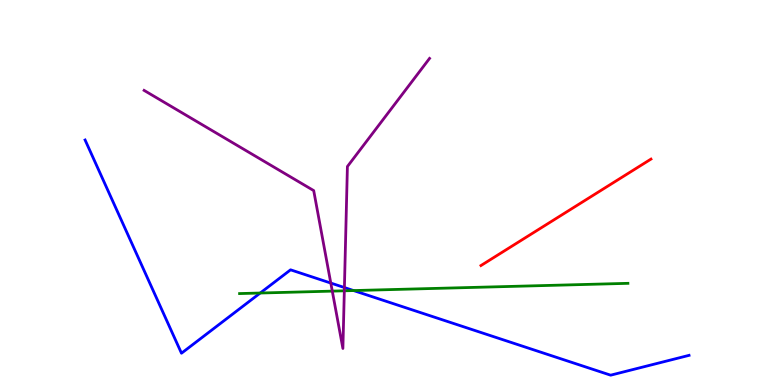[{'lines': ['blue', 'red'], 'intersections': []}, {'lines': ['green', 'red'], 'intersections': []}, {'lines': ['purple', 'red'], 'intersections': []}, {'lines': ['blue', 'green'], 'intersections': [{'x': 3.36, 'y': 2.39}, {'x': 4.56, 'y': 2.45}]}, {'lines': ['blue', 'purple'], 'intersections': [{'x': 4.27, 'y': 2.65}, {'x': 4.44, 'y': 2.53}]}, {'lines': ['green', 'purple'], 'intersections': [{'x': 4.29, 'y': 2.44}, {'x': 4.44, 'y': 2.45}]}]